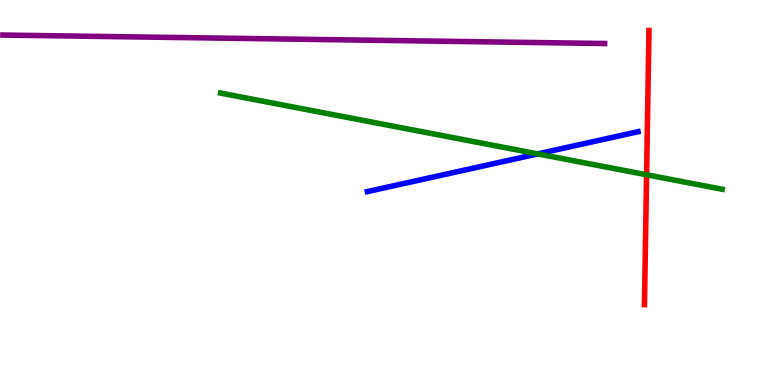[{'lines': ['blue', 'red'], 'intersections': []}, {'lines': ['green', 'red'], 'intersections': [{'x': 8.34, 'y': 5.46}]}, {'lines': ['purple', 'red'], 'intersections': []}, {'lines': ['blue', 'green'], 'intersections': [{'x': 6.94, 'y': 6.0}]}, {'lines': ['blue', 'purple'], 'intersections': []}, {'lines': ['green', 'purple'], 'intersections': []}]